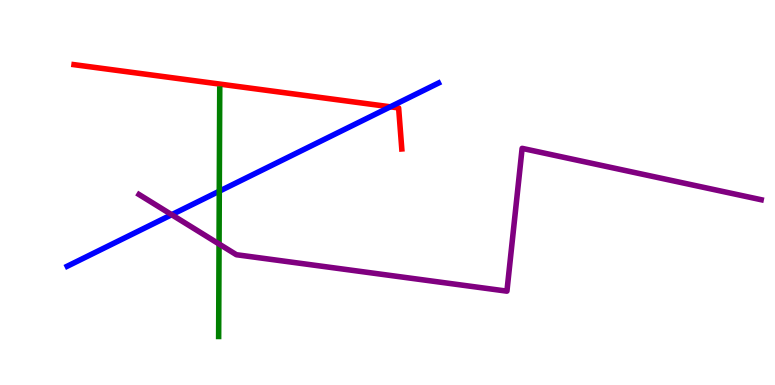[{'lines': ['blue', 'red'], 'intersections': [{'x': 5.04, 'y': 7.23}]}, {'lines': ['green', 'red'], 'intersections': []}, {'lines': ['purple', 'red'], 'intersections': []}, {'lines': ['blue', 'green'], 'intersections': [{'x': 2.83, 'y': 5.03}]}, {'lines': ['blue', 'purple'], 'intersections': [{'x': 2.22, 'y': 4.42}]}, {'lines': ['green', 'purple'], 'intersections': [{'x': 2.83, 'y': 3.66}]}]